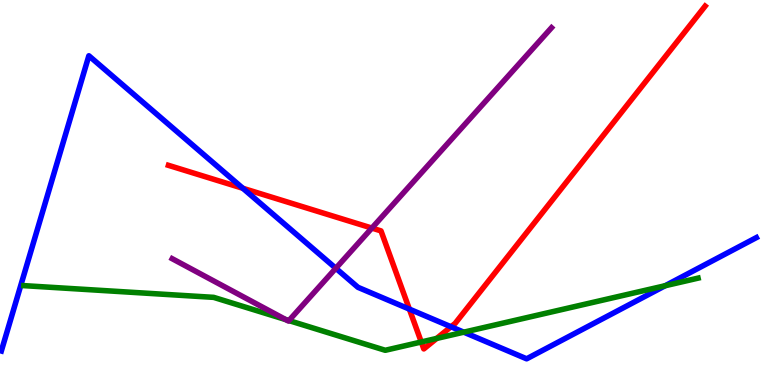[{'lines': ['blue', 'red'], 'intersections': [{'x': 3.13, 'y': 5.11}, {'x': 5.28, 'y': 1.97}, {'x': 5.82, 'y': 1.51}]}, {'lines': ['green', 'red'], 'intersections': [{'x': 5.44, 'y': 1.12}, {'x': 5.63, 'y': 1.21}]}, {'lines': ['purple', 'red'], 'intersections': [{'x': 4.8, 'y': 4.08}]}, {'lines': ['blue', 'green'], 'intersections': [{'x': 5.98, 'y': 1.37}, {'x': 8.58, 'y': 2.58}]}, {'lines': ['blue', 'purple'], 'intersections': [{'x': 4.33, 'y': 3.03}]}, {'lines': ['green', 'purple'], 'intersections': [{'x': 3.69, 'y': 1.7}, {'x': 3.73, 'y': 1.67}]}]